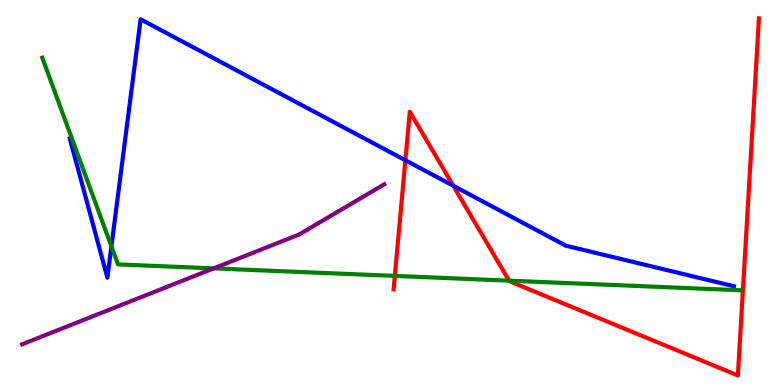[{'lines': ['blue', 'red'], 'intersections': [{'x': 5.23, 'y': 5.84}, {'x': 5.85, 'y': 5.17}]}, {'lines': ['green', 'red'], 'intersections': [{'x': 5.09, 'y': 2.83}, {'x': 6.57, 'y': 2.71}]}, {'lines': ['purple', 'red'], 'intersections': []}, {'lines': ['blue', 'green'], 'intersections': [{'x': 1.44, 'y': 3.6}]}, {'lines': ['blue', 'purple'], 'intersections': []}, {'lines': ['green', 'purple'], 'intersections': [{'x': 2.76, 'y': 3.03}]}]